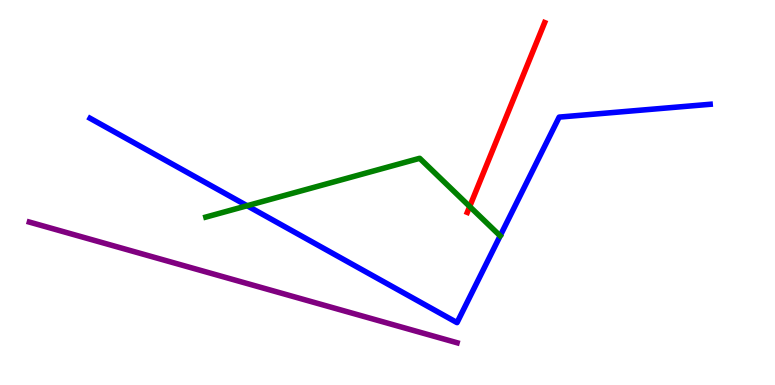[{'lines': ['blue', 'red'], 'intersections': []}, {'lines': ['green', 'red'], 'intersections': [{'x': 6.06, 'y': 4.64}]}, {'lines': ['purple', 'red'], 'intersections': []}, {'lines': ['blue', 'green'], 'intersections': [{'x': 3.19, 'y': 4.66}]}, {'lines': ['blue', 'purple'], 'intersections': []}, {'lines': ['green', 'purple'], 'intersections': []}]